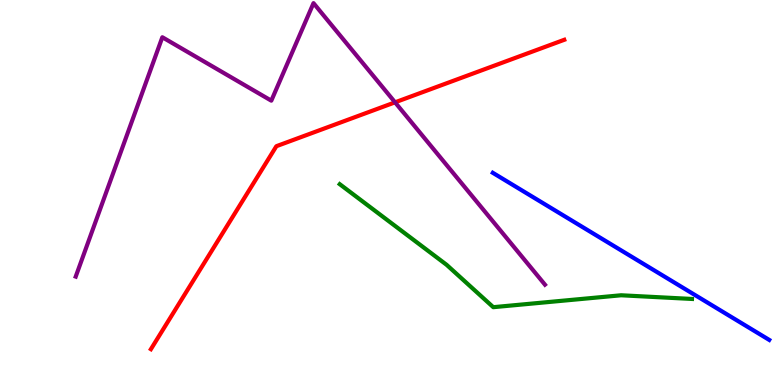[{'lines': ['blue', 'red'], 'intersections': []}, {'lines': ['green', 'red'], 'intersections': []}, {'lines': ['purple', 'red'], 'intersections': [{'x': 5.1, 'y': 7.34}]}, {'lines': ['blue', 'green'], 'intersections': []}, {'lines': ['blue', 'purple'], 'intersections': []}, {'lines': ['green', 'purple'], 'intersections': []}]